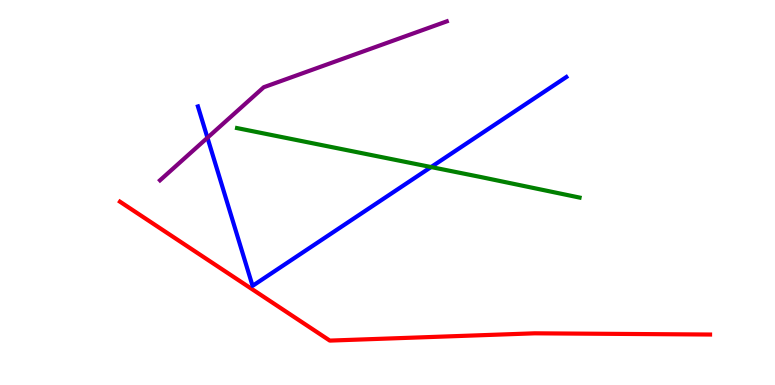[{'lines': ['blue', 'red'], 'intersections': []}, {'lines': ['green', 'red'], 'intersections': []}, {'lines': ['purple', 'red'], 'intersections': []}, {'lines': ['blue', 'green'], 'intersections': [{'x': 5.56, 'y': 5.66}]}, {'lines': ['blue', 'purple'], 'intersections': [{'x': 2.68, 'y': 6.42}]}, {'lines': ['green', 'purple'], 'intersections': []}]